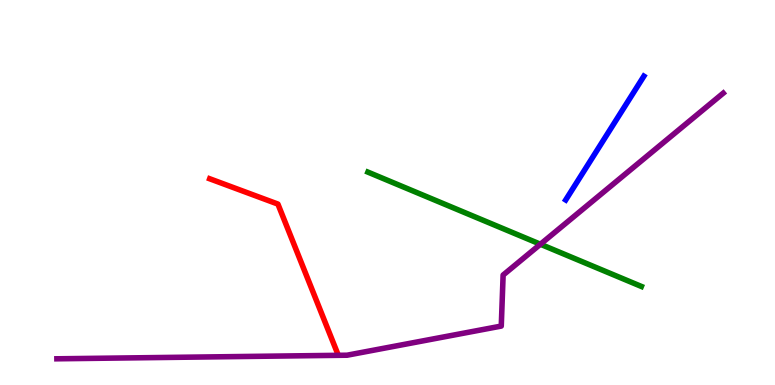[{'lines': ['blue', 'red'], 'intersections': []}, {'lines': ['green', 'red'], 'intersections': []}, {'lines': ['purple', 'red'], 'intersections': []}, {'lines': ['blue', 'green'], 'intersections': []}, {'lines': ['blue', 'purple'], 'intersections': []}, {'lines': ['green', 'purple'], 'intersections': [{'x': 6.97, 'y': 3.66}]}]